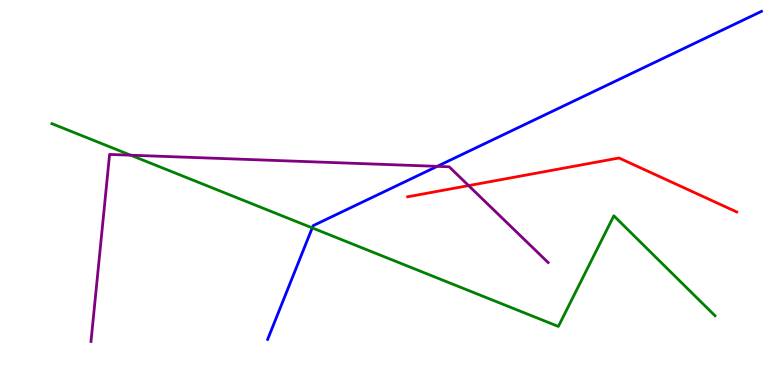[{'lines': ['blue', 'red'], 'intersections': []}, {'lines': ['green', 'red'], 'intersections': []}, {'lines': ['purple', 'red'], 'intersections': [{'x': 6.05, 'y': 5.18}]}, {'lines': ['blue', 'green'], 'intersections': [{'x': 4.03, 'y': 4.08}]}, {'lines': ['blue', 'purple'], 'intersections': [{'x': 5.64, 'y': 5.68}]}, {'lines': ['green', 'purple'], 'intersections': [{'x': 1.69, 'y': 5.97}]}]